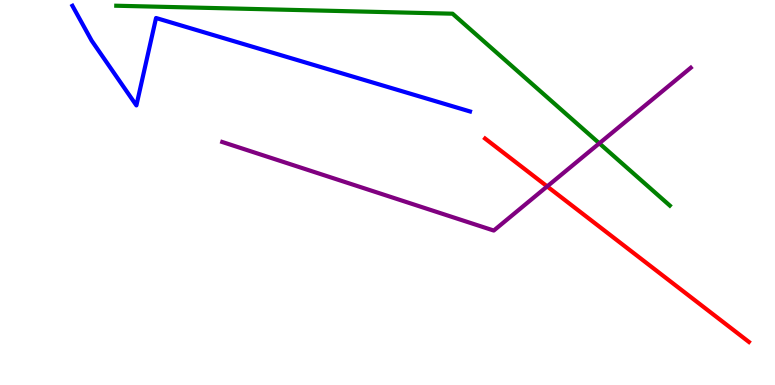[{'lines': ['blue', 'red'], 'intersections': []}, {'lines': ['green', 'red'], 'intersections': []}, {'lines': ['purple', 'red'], 'intersections': [{'x': 7.06, 'y': 5.16}]}, {'lines': ['blue', 'green'], 'intersections': []}, {'lines': ['blue', 'purple'], 'intersections': []}, {'lines': ['green', 'purple'], 'intersections': [{'x': 7.73, 'y': 6.28}]}]